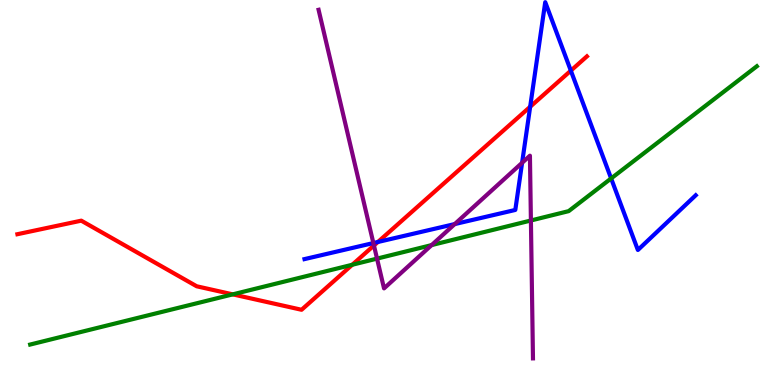[{'lines': ['blue', 'red'], 'intersections': [{'x': 4.88, 'y': 3.71}, {'x': 6.84, 'y': 7.23}, {'x': 7.37, 'y': 8.17}]}, {'lines': ['green', 'red'], 'intersections': [{'x': 3.0, 'y': 2.35}, {'x': 4.55, 'y': 3.12}]}, {'lines': ['purple', 'red'], 'intersections': [{'x': 4.83, 'y': 3.62}]}, {'lines': ['blue', 'green'], 'intersections': [{'x': 7.89, 'y': 5.37}]}, {'lines': ['blue', 'purple'], 'intersections': [{'x': 4.82, 'y': 3.69}, {'x': 5.87, 'y': 4.18}, {'x': 6.74, 'y': 5.77}]}, {'lines': ['green', 'purple'], 'intersections': [{'x': 4.86, 'y': 3.28}, {'x': 5.57, 'y': 3.63}, {'x': 6.85, 'y': 4.27}]}]